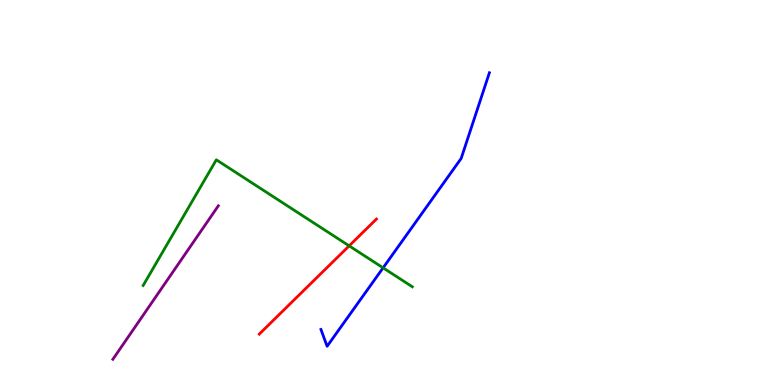[{'lines': ['blue', 'red'], 'intersections': []}, {'lines': ['green', 'red'], 'intersections': [{'x': 4.51, 'y': 3.61}]}, {'lines': ['purple', 'red'], 'intersections': []}, {'lines': ['blue', 'green'], 'intersections': [{'x': 4.94, 'y': 3.04}]}, {'lines': ['blue', 'purple'], 'intersections': []}, {'lines': ['green', 'purple'], 'intersections': []}]